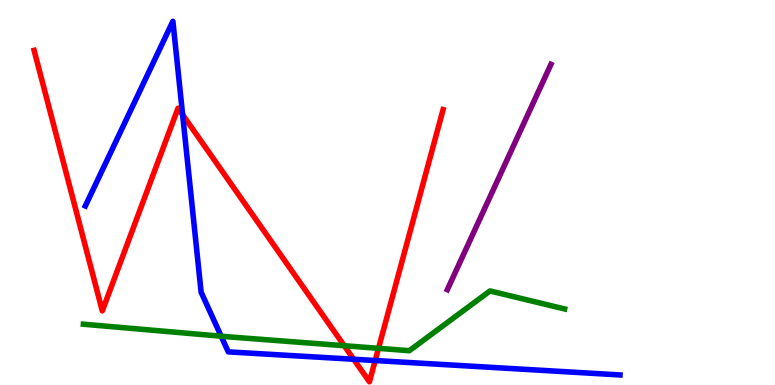[{'lines': ['blue', 'red'], 'intersections': [{'x': 2.36, 'y': 7.02}, {'x': 4.56, 'y': 0.669}, {'x': 4.84, 'y': 0.636}]}, {'lines': ['green', 'red'], 'intersections': [{'x': 4.44, 'y': 1.02}, {'x': 4.88, 'y': 0.952}]}, {'lines': ['purple', 'red'], 'intersections': []}, {'lines': ['blue', 'green'], 'intersections': [{'x': 2.85, 'y': 1.27}]}, {'lines': ['blue', 'purple'], 'intersections': []}, {'lines': ['green', 'purple'], 'intersections': []}]